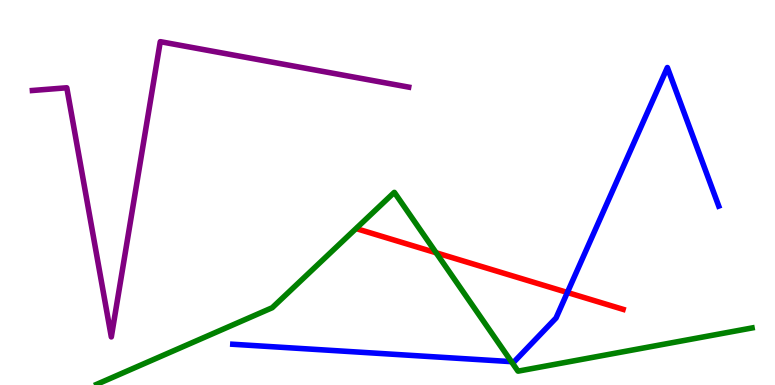[{'lines': ['blue', 'red'], 'intersections': [{'x': 7.32, 'y': 2.4}]}, {'lines': ['green', 'red'], 'intersections': [{'x': 5.63, 'y': 3.43}]}, {'lines': ['purple', 'red'], 'intersections': []}, {'lines': ['blue', 'green'], 'intersections': [{'x': 6.6, 'y': 0.606}]}, {'lines': ['blue', 'purple'], 'intersections': []}, {'lines': ['green', 'purple'], 'intersections': []}]